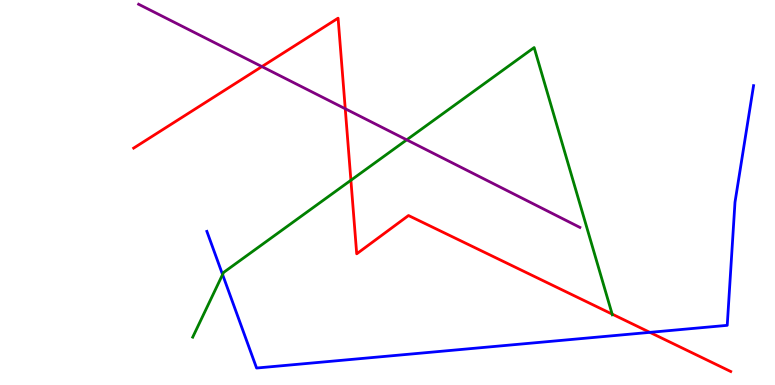[{'lines': ['blue', 'red'], 'intersections': [{'x': 8.39, 'y': 1.37}]}, {'lines': ['green', 'red'], 'intersections': [{'x': 4.53, 'y': 5.32}, {'x': 7.9, 'y': 1.84}]}, {'lines': ['purple', 'red'], 'intersections': [{'x': 3.38, 'y': 8.27}, {'x': 4.45, 'y': 7.18}]}, {'lines': ['blue', 'green'], 'intersections': [{'x': 2.87, 'y': 2.87}]}, {'lines': ['blue', 'purple'], 'intersections': []}, {'lines': ['green', 'purple'], 'intersections': [{'x': 5.25, 'y': 6.37}]}]